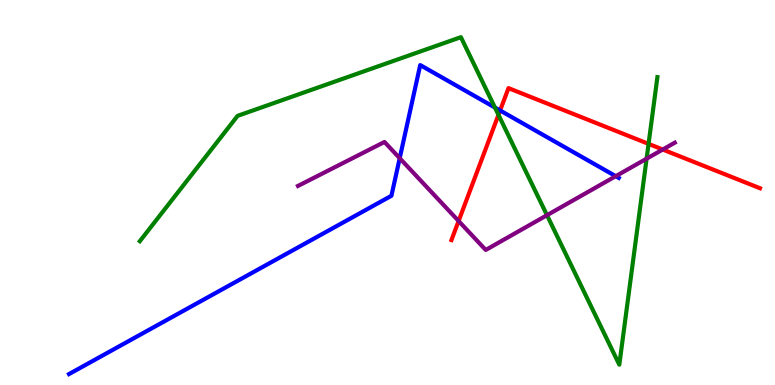[{'lines': ['blue', 'red'], 'intersections': [{'x': 6.45, 'y': 7.13}]}, {'lines': ['green', 'red'], 'intersections': [{'x': 6.43, 'y': 7.02}, {'x': 8.37, 'y': 6.26}]}, {'lines': ['purple', 'red'], 'intersections': [{'x': 5.92, 'y': 4.26}, {'x': 8.55, 'y': 6.12}]}, {'lines': ['blue', 'green'], 'intersections': [{'x': 6.39, 'y': 7.21}]}, {'lines': ['blue', 'purple'], 'intersections': [{'x': 5.16, 'y': 5.89}, {'x': 7.95, 'y': 5.42}]}, {'lines': ['green', 'purple'], 'intersections': [{'x': 7.06, 'y': 4.41}, {'x': 8.34, 'y': 5.88}]}]